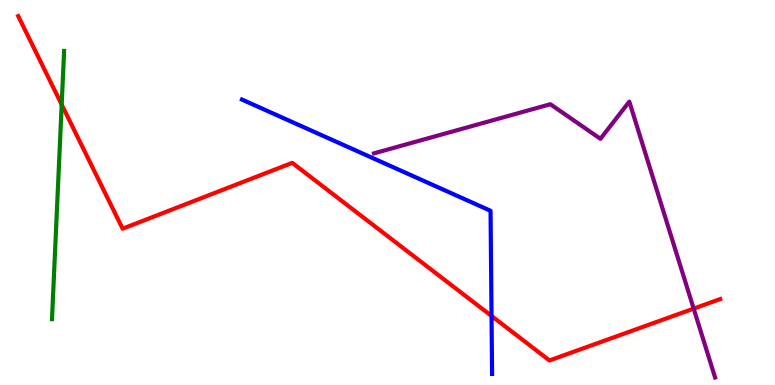[{'lines': ['blue', 'red'], 'intersections': [{'x': 6.34, 'y': 1.79}]}, {'lines': ['green', 'red'], 'intersections': [{'x': 0.796, 'y': 7.28}]}, {'lines': ['purple', 'red'], 'intersections': [{'x': 8.95, 'y': 1.98}]}, {'lines': ['blue', 'green'], 'intersections': []}, {'lines': ['blue', 'purple'], 'intersections': []}, {'lines': ['green', 'purple'], 'intersections': []}]